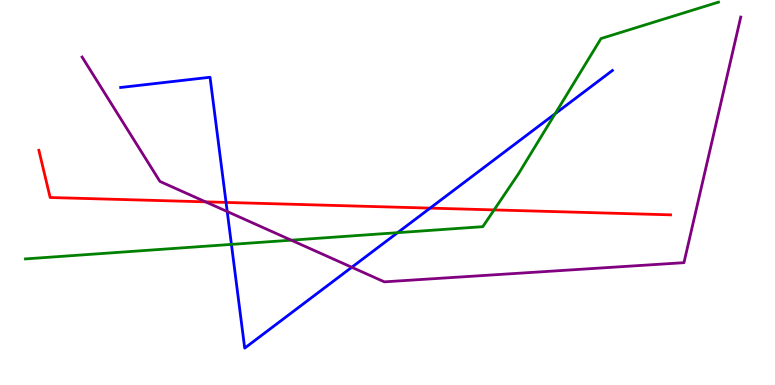[{'lines': ['blue', 'red'], 'intersections': [{'x': 2.92, 'y': 4.74}, {'x': 5.55, 'y': 4.59}]}, {'lines': ['green', 'red'], 'intersections': [{'x': 6.38, 'y': 4.55}]}, {'lines': ['purple', 'red'], 'intersections': [{'x': 2.65, 'y': 4.76}]}, {'lines': ['blue', 'green'], 'intersections': [{'x': 2.99, 'y': 3.65}, {'x': 5.13, 'y': 3.96}, {'x': 7.16, 'y': 7.05}]}, {'lines': ['blue', 'purple'], 'intersections': [{'x': 2.93, 'y': 4.51}, {'x': 4.54, 'y': 3.06}]}, {'lines': ['green', 'purple'], 'intersections': [{'x': 3.76, 'y': 3.76}]}]